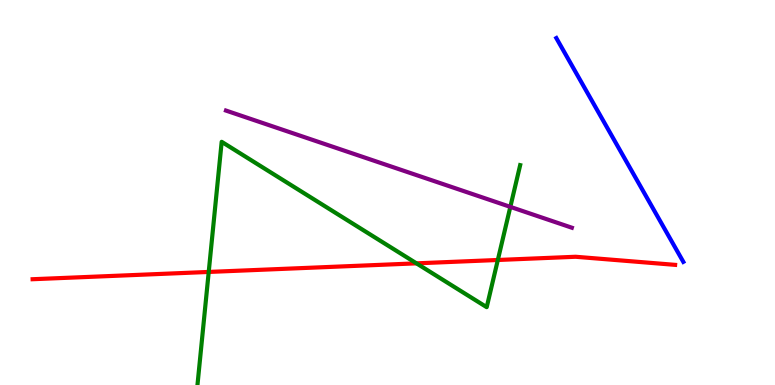[{'lines': ['blue', 'red'], 'intersections': []}, {'lines': ['green', 'red'], 'intersections': [{'x': 2.69, 'y': 2.94}, {'x': 5.37, 'y': 3.16}, {'x': 6.42, 'y': 3.25}]}, {'lines': ['purple', 'red'], 'intersections': []}, {'lines': ['blue', 'green'], 'intersections': []}, {'lines': ['blue', 'purple'], 'intersections': []}, {'lines': ['green', 'purple'], 'intersections': [{'x': 6.58, 'y': 4.63}]}]